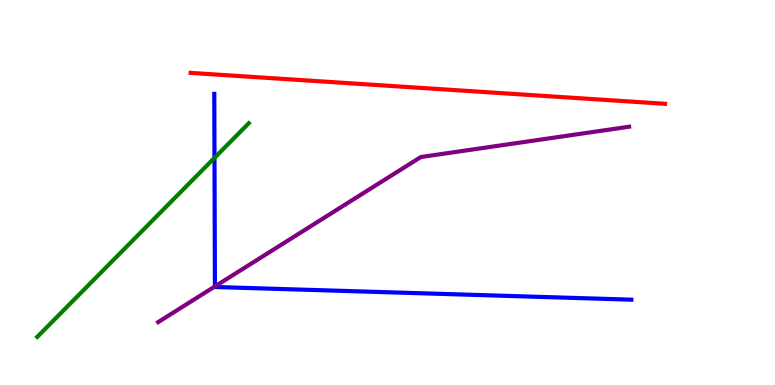[{'lines': ['blue', 'red'], 'intersections': []}, {'lines': ['green', 'red'], 'intersections': []}, {'lines': ['purple', 'red'], 'intersections': []}, {'lines': ['blue', 'green'], 'intersections': [{'x': 2.77, 'y': 5.9}]}, {'lines': ['blue', 'purple'], 'intersections': [{'x': 2.77, 'y': 2.56}]}, {'lines': ['green', 'purple'], 'intersections': []}]